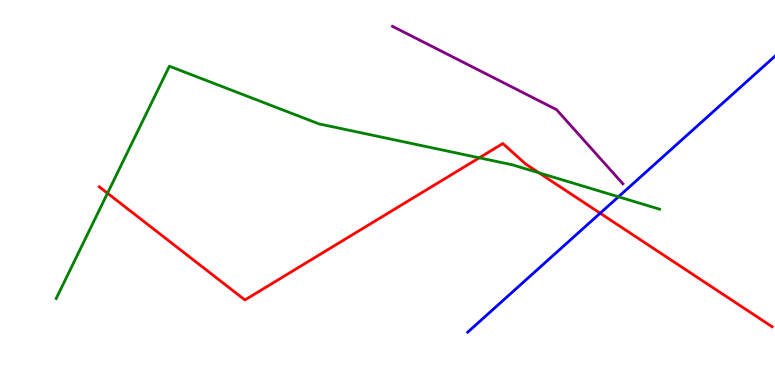[{'lines': ['blue', 'red'], 'intersections': [{'x': 7.74, 'y': 4.46}]}, {'lines': ['green', 'red'], 'intersections': [{'x': 1.39, 'y': 4.98}, {'x': 6.18, 'y': 5.9}, {'x': 6.95, 'y': 5.51}]}, {'lines': ['purple', 'red'], 'intersections': []}, {'lines': ['blue', 'green'], 'intersections': [{'x': 7.98, 'y': 4.89}]}, {'lines': ['blue', 'purple'], 'intersections': []}, {'lines': ['green', 'purple'], 'intersections': []}]